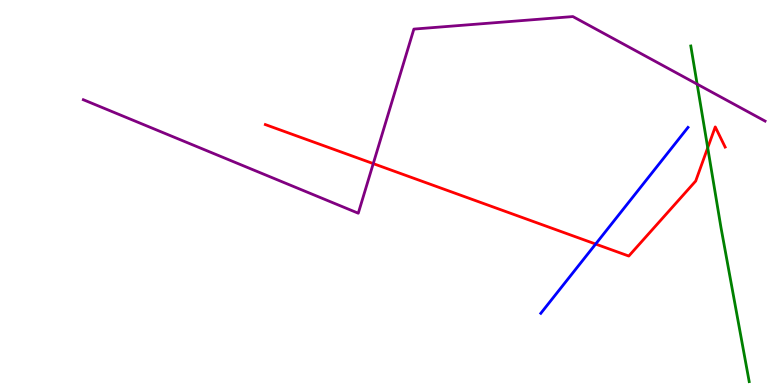[{'lines': ['blue', 'red'], 'intersections': [{'x': 7.69, 'y': 3.66}]}, {'lines': ['green', 'red'], 'intersections': [{'x': 9.13, 'y': 6.16}]}, {'lines': ['purple', 'red'], 'intersections': [{'x': 4.82, 'y': 5.75}]}, {'lines': ['blue', 'green'], 'intersections': []}, {'lines': ['blue', 'purple'], 'intersections': []}, {'lines': ['green', 'purple'], 'intersections': [{'x': 9.0, 'y': 7.81}]}]